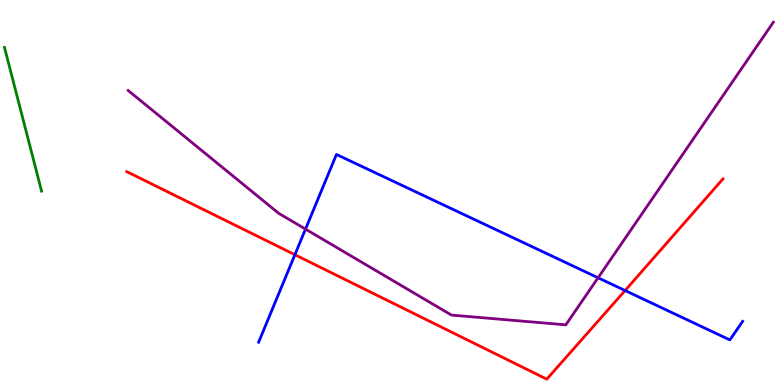[{'lines': ['blue', 'red'], 'intersections': [{'x': 3.81, 'y': 3.38}, {'x': 8.07, 'y': 2.45}]}, {'lines': ['green', 'red'], 'intersections': []}, {'lines': ['purple', 'red'], 'intersections': []}, {'lines': ['blue', 'green'], 'intersections': []}, {'lines': ['blue', 'purple'], 'intersections': [{'x': 3.94, 'y': 4.05}, {'x': 7.72, 'y': 2.78}]}, {'lines': ['green', 'purple'], 'intersections': []}]